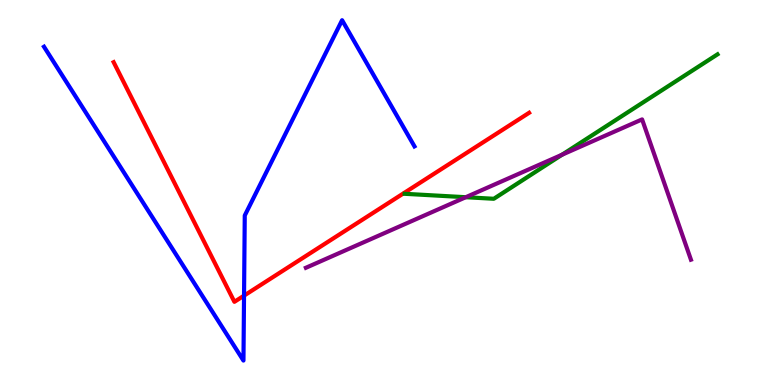[{'lines': ['blue', 'red'], 'intersections': [{'x': 3.15, 'y': 2.32}]}, {'lines': ['green', 'red'], 'intersections': []}, {'lines': ['purple', 'red'], 'intersections': []}, {'lines': ['blue', 'green'], 'intersections': []}, {'lines': ['blue', 'purple'], 'intersections': []}, {'lines': ['green', 'purple'], 'intersections': [{'x': 6.01, 'y': 4.88}, {'x': 7.25, 'y': 5.98}]}]